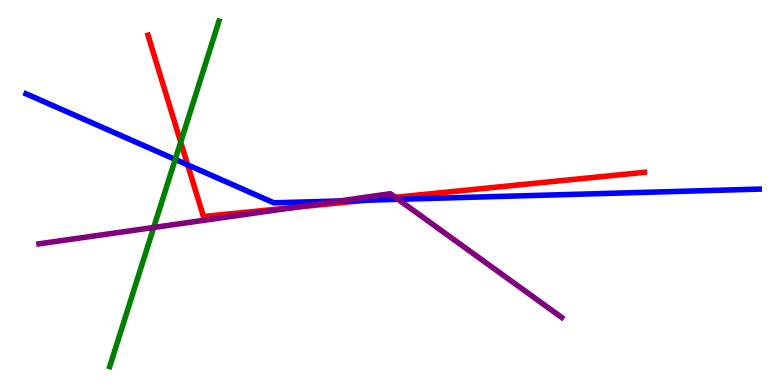[{'lines': ['blue', 'red'], 'intersections': [{'x': 2.42, 'y': 5.72}, {'x': 4.72, 'y': 4.8}]}, {'lines': ['green', 'red'], 'intersections': [{'x': 2.33, 'y': 6.31}]}, {'lines': ['purple', 'red'], 'intersections': [{'x': 3.8, 'y': 4.61}, {'x': 5.1, 'y': 4.88}]}, {'lines': ['blue', 'green'], 'intersections': [{'x': 2.26, 'y': 5.86}]}, {'lines': ['blue', 'purple'], 'intersections': [{'x': 4.38, 'y': 4.78}, {'x': 5.14, 'y': 4.82}]}, {'lines': ['green', 'purple'], 'intersections': [{'x': 1.98, 'y': 4.09}]}]